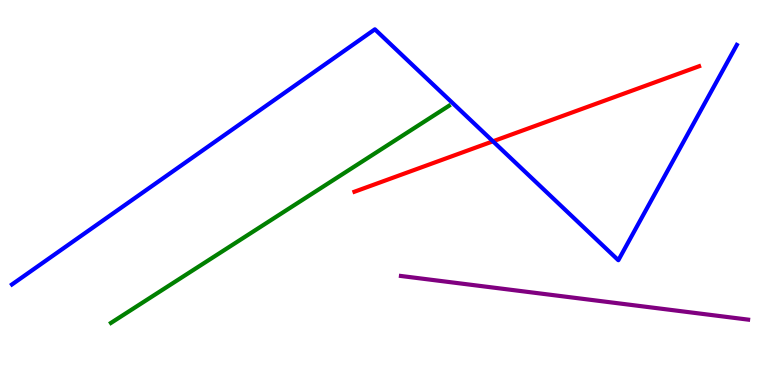[{'lines': ['blue', 'red'], 'intersections': [{'x': 6.36, 'y': 6.33}]}, {'lines': ['green', 'red'], 'intersections': []}, {'lines': ['purple', 'red'], 'intersections': []}, {'lines': ['blue', 'green'], 'intersections': []}, {'lines': ['blue', 'purple'], 'intersections': []}, {'lines': ['green', 'purple'], 'intersections': []}]